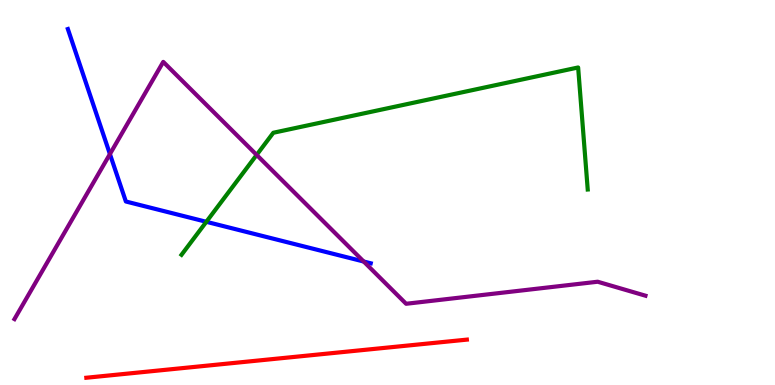[{'lines': ['blue', 'red'], 'intersections': []}, {'lines': ['green', 'red'], 'intersections': []}, {'lines': ['purple', 'red'], 'intersections': []}, {'lines': ['blue', 'green'], 'intersections': [{'x': 2.66, 'y': 4.24}]}, {'lines': ['blue', 'purple'], 'intersections': [{'x': 1.42, 'y': 6.0}, {'x': 4.69, 'y': 3.21}]}, {'lines': ['green', 'purple'], 'intersections': [{'x': 3.31, 'y': 5.98}]}]